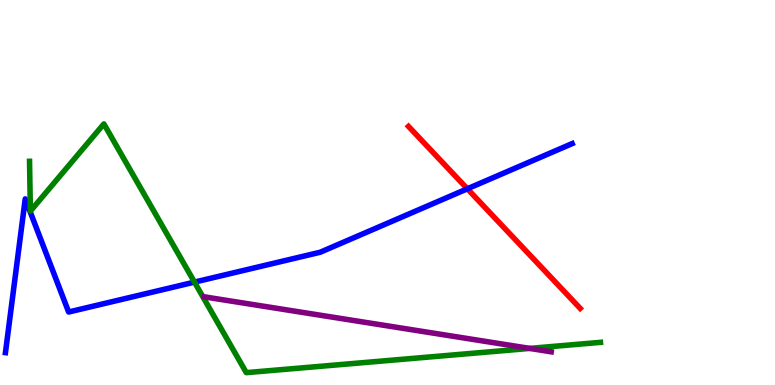[{'lines': ['blue', 'red'], 'intersections': [{'x': 6.03, 'y': 5.1}]}, {'lines': ['green', 'red'], 'intersections': []}, {'lines': ['purple', 'red'], 'intersections': []}, {'lines': ['blue', 'green'], 'intersections': [{'x': 2.51, 'y': 2.67}]}, {'lines': ['blue', 'purple'], 'intersections': []}, {'lines': ['green', 'purple'], 'intersections': [{'x': 6.83, 'y': 0.951}]}]